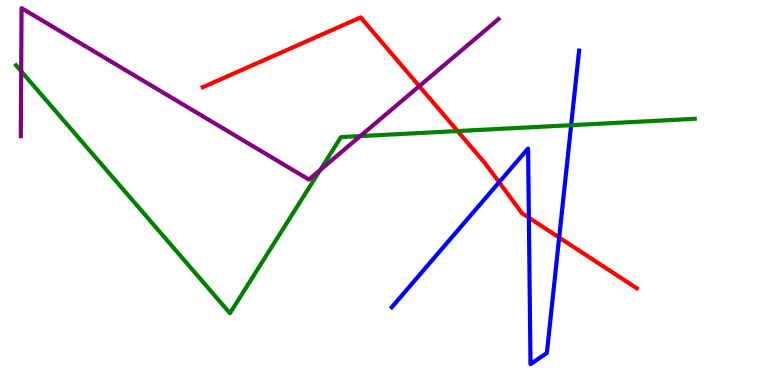[{'lines': ['blue', 'red'], 'intersections': [{'x': 6.44, 'y': 5.27}, {'x': 6.82, 'y': 4.34}, {'x': 7.22, 'y': 3.83}]}, {'lines': ['green', 'red'], 'intersections': [{'x': 5.9, 'y': 6.6}]}, {'lines': ['purple', 'red'], 'intersections': [{'x': 5.41, 'y': 7.76}]}, {'lines': ['blue', 'green'], 'intersections': [{'x': 7.37, 'y': 6.75}]}, {'lines': ['blue', 'purple'], 'intersections': []}, {'lines': ['green', 'purple'], 'intersections': [{'x': 0.273, 'y': 8.15}, {'x': 4.13, 'y': 5.59}, {'x': 4.65, 'y': 6.47}]}]